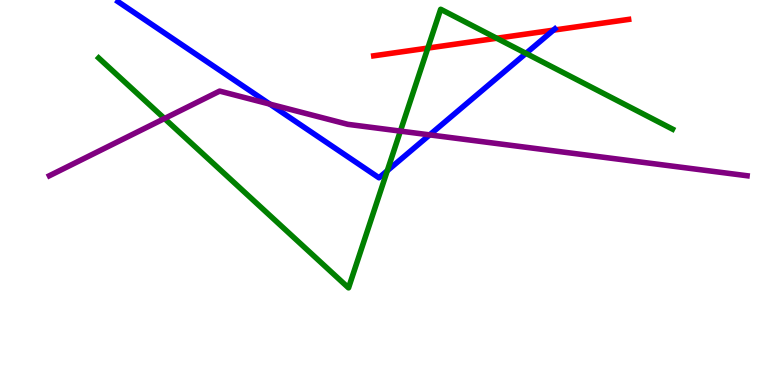[{'lines': ['blue', 'red'], 'intersections': [{'x': 7.14, 'y': 9.22}]}, {'lines': ['green', 'red'], 'intersections': [{'x': 5.52, 'y': 8.75}, {'x': 6.41, 'y': 9.01}]}, {'lines': ['purple', 'red'], 'intersections': []}, {'lines': ['blue', 'green'], 'intersections': [{'x': 5.0, 'y': 5.56}, {'x': 6.79, 'y': 8.61}]}, {'lines': ['blue', 'purple'], 'intersections': [{'x': 3.48, 'y': 7.3}, {'x': 5.54, 'y': 6.5}]}, {'lines': ['green', 'purple'], 'intersections': [{'x': 2.12, 'y': 6.92}, {'x': 5.17, 'y': 6.59}]}]